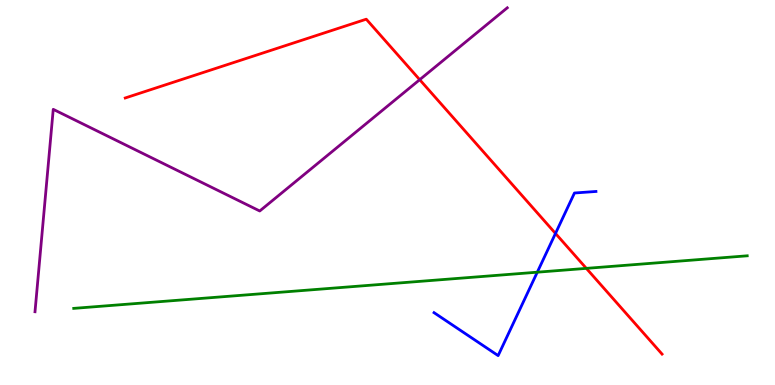[{'lines': ['blue', 'red'], 'intersections': [{'x': 7.17, 'y': 3.94}]}, {'lines': ['green', 'red'], 'intersections': [{'x': 7.57, 'y': 3.03}]}, {'lines': ['purple', 'red'], 'intersections': [{'x': 5.42, 'y': 7.93}]}, {'lines': ['blue', 'green'], 'intersections': [{'x': 6.93, 'y': 2.93}]}, {'lines': ['blue', 'purple'], 'intersections': []}, {'lines': ['green', 'purple'], 'intersections': []}]